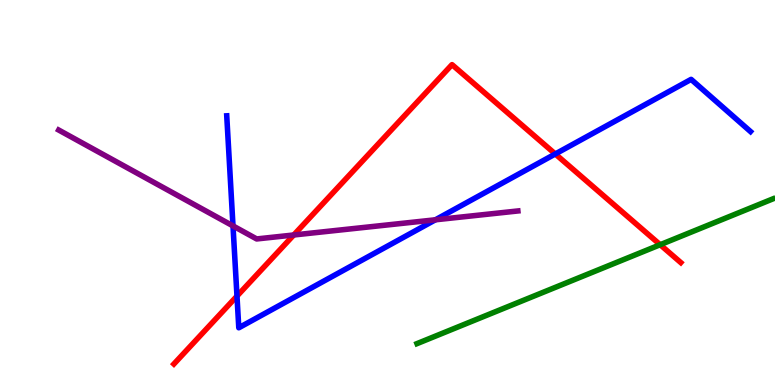[{'lines': ['blue', 'red'], 'intersections': [{'x': 3.06, 'y': 2.31}, {'x': 7.16, 'y': 6.0}]}, {'lines': ['green', 'red'], 'intersections': [{'x': 8.52, 'y': 3.64}]}, {'lines': ['purple', 'red'], 'intersections': [{'x': 3.79, 'y': 3.9}]}, {'lines': ['blue', 'green'], 'intersections': []}, {'lines': ['blue', 'purple'], 'intersections': [{'x': 3.01, 'y': 4.13}, {'x': 5.62, 'y': 4.29}]}, {'lines': ['green', 'purple'], 'intersections': []}]